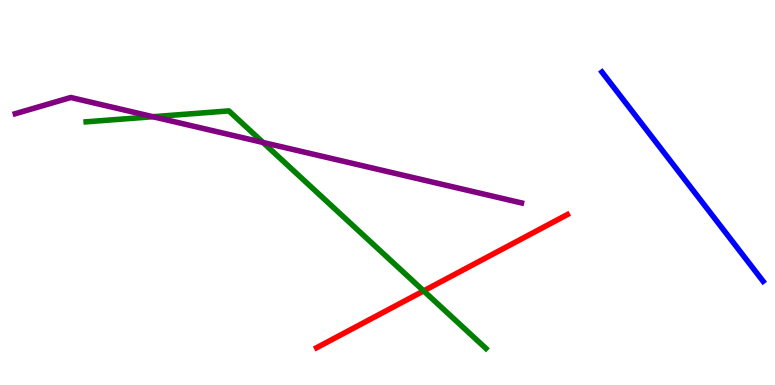[{'lines': ['blue', 'red'], 'intersections': []}, {'lines': ['green', 'red'], 'intersections': [{'x': 5.47, 'y': 2.44}]}, {'lines': ['purple', 'red'], 'intersections': []}, {'lines': ['blue', 'green'], 'intersections': []}, {'lines': ['blue', 'purple'], 'intersections': []}, {'lines': ['green', 'purple'], 'intersections': [{'x': 1.97, 'y': 6.97}, {'x': 3.39, 'y': 6.3}]}]